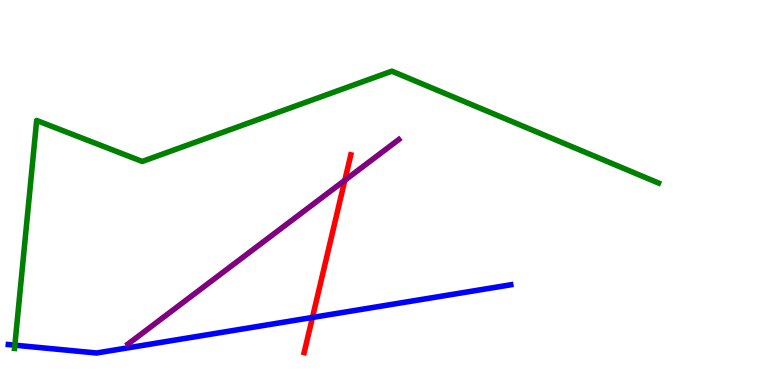[{'lines': ['blue', 'red'], 'intersections': [{'x': 4.03, 'y': 1.75}]}, {'lines': ['green', 'red'], 'intersections': []}, {'lines': ['purple', 'red'], 'intersections': [{'x': 4.45, 'y': 5.32}]}, {'lines': ['blue', 'green'], 'intersections': [{'x': 0.192, 'y': 1.03}]}, {'lines': ['blue', 'purple'], 'intersections': []}, {'lines': ['green', 'purple'], 'intersections': []}]